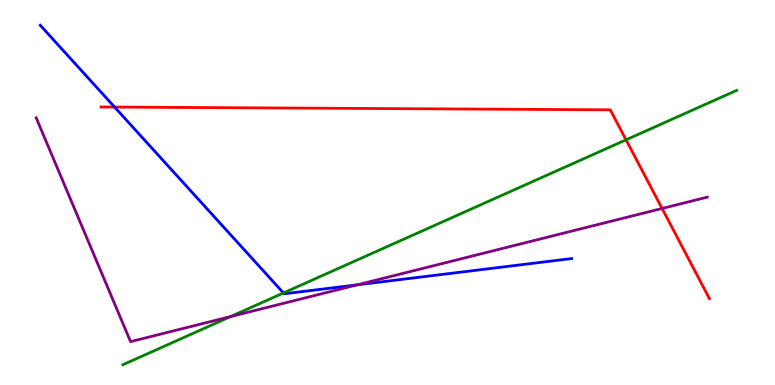[{'lines': ['blue', 'red'], 'intersections': [{'x': 1.48, 'y': 7.22}]}, {'lines': ['green', 'red'], 'intersections': [{'x': 8.08, 'y': 6.37}]}, {'lines': ['purple', 'red'], 'intersections': [{'x': 8.54, 'y': 4.59}]}, {'lines': ['blue', 'green'], 'intersections': [{'x': 3.66, 'y': 2.39}]}, {'lines': ['blue', 'purple'], 'intersections': [{'x': 4.61, 'y': 2.6}]}, {'lines': ['green', 'purple'], 'intersections': [{'x': 2.98, 'y': 1.78}]}]